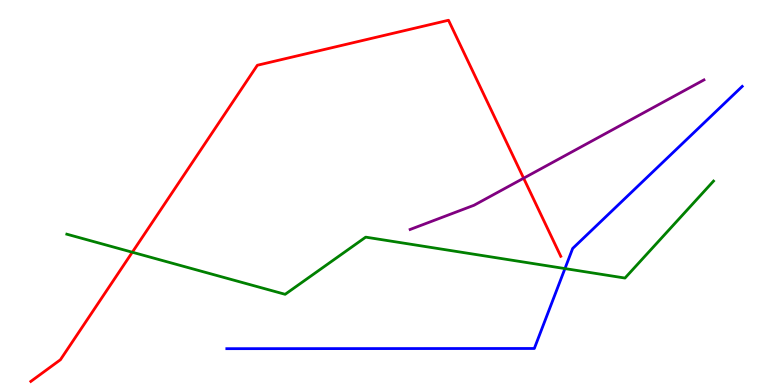[{'lines': ['blue', 'red'], 'intersections': []}, {'lines': ['green', 'red'], 'intersections': [{'x': 1.71, 'y': 3.45}]}, {'lines': ['purple', 'red'], 'intersections': [{'x': 6.76, 'y': 5.37}]}, {'lines': ['blue', 'green'], 'intersections': [{'x': 7.29, 'y': 3.02}]}, {'lines': ['blue', 'purple'], 'intersections': []}, {'lines': ['green', 'purple'], 'intersections': []}]